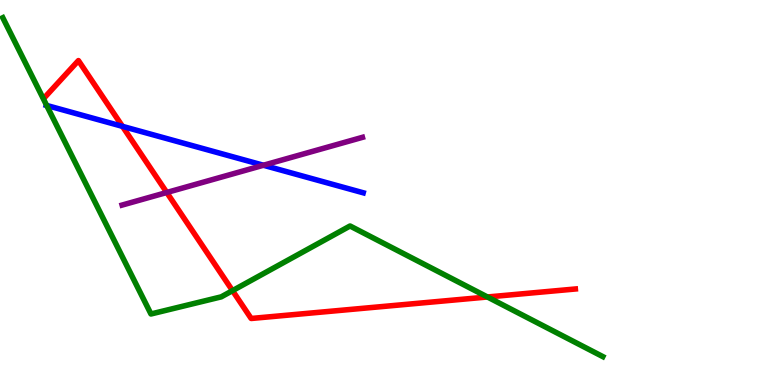[{'lines': ['blue', 'red'], 'intersections': [{'x': 1.58, 'y': 6.72}]}, {'lines': ['green', 'red'], 'intersections': [{'x': 3.0, 'y': 2.45}, {'x': 6.29, 'y': 2.29}]}, {'lines': ['purple', 'red'], 'intersections': [{'x': 2.15, 'y': 5.0}]}, {'lines': ['blue', 'green'], 'intersections': [{'x': 0.602, 'y': 7.26}]}, {'lines': ['blue', 'purple'], 'intersections': [{'x': 3.4, 'y': 5.71}]}, {'lines': ['green', 'purple'], 'intersections': []}]